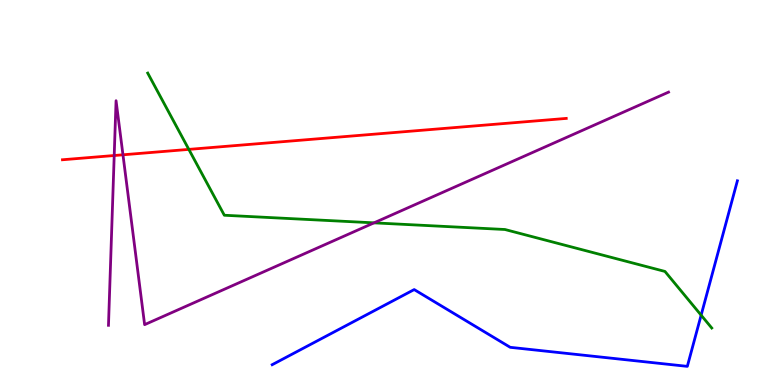[{'lines': ['blue', 'red'], 'intersections': []}, {'lines': ['green', 'red'], 'intersections': [{'x': 2.44, 'y': 6.12}]}, {'lines': ['purple', 'red'], 'intersections': [{'x': 1.47, 'y': 5.96}, {'x': 1.59, 'y': 5.98}]}, {'lines': ['blue', 'green'], 'intersections': [{'x': 9.05, 'y': 1.81}]}, {'lines': ['blue', 'purple'], 'intersections': []}, {'lines': ['green', 'purple'], 'intersections': [{'x': 4.83, 'y': 4.21}]}]